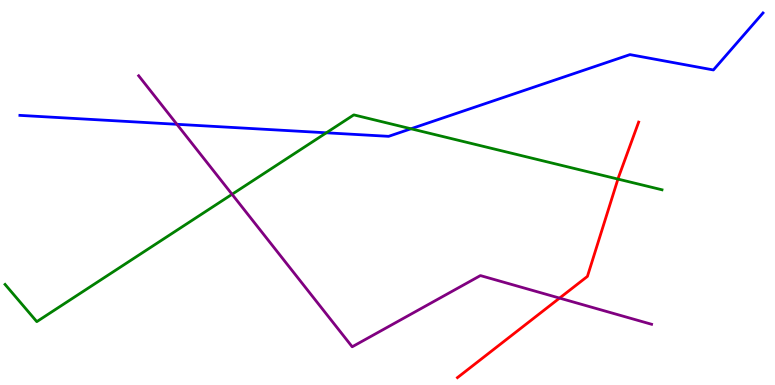[{'lines': ['blue', 'red'], 'intersections': []}, {'lines': ['green', 'red'], 'intersections': [{'x': 7.97, 'y': 5.35}]}, {'lines': ['purple', 'red'], 'intersections': [{'x': 7.22, 'y': 2.26}]}, {'lines': ['blue', 'green'], 'intersections': [{'x': 4.21, 'y': 6.55}, {'x': 5.3, 'y': 6.66}]}, {'lines': ['blue', 'purple'], 'intersections': [{'x': 2.28, 'y': 6.77}]}, {'lines': ['green', 'purple'], 'intersections': [{'x': 2.99, 'y': 4.95}]}]